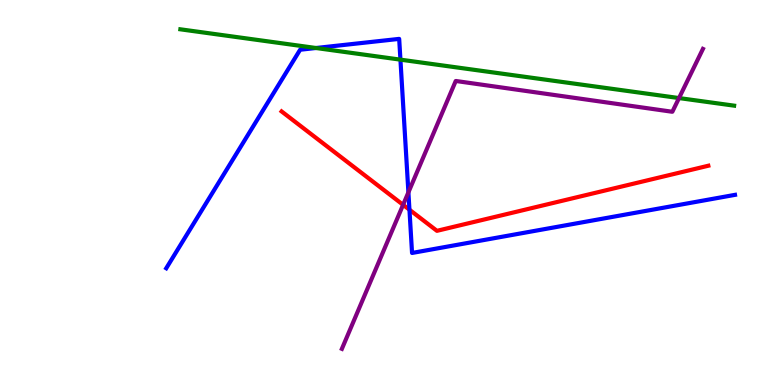[{'lines': ['blue', 'red'], 'intersections': [{'x': 5.28, 'y': 4.55}]}, {'lines': ['green', 'red'], 'intersections': []}, {'lines': ['purple', 'red'], 'intersections': [{'x': 5.2, 'y': 4.68}]}, {'lines': ['blue', 'green'], 'intersections': [{'x': 4.08, 'y': 8.75}, {'x': 5.17, 'y': 8.45}]}, {'lines': ['blue', 'purple'], 'intersections': [{'x': 5.27, 'y': 5.0}]}, {'lines': ['green', 'purple'], 'intersections': [{'x': 8.76, 'y': 7.45}]}]